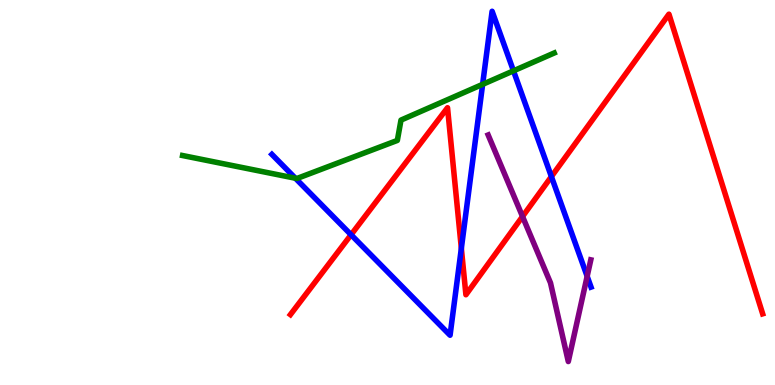[{'lines': ['blue', 'red'], 'intersections': [{'x': 4.53, 'y': 3.9}, {'x': 5.95, 'y': 3.55}, {'x': 7.11, 'y': 5.41}]}, {'lines': ['green', 'red'], 'intersections': []}, {'lines': ['purple', 'red'], 'intersections': [{'x': 6.74, 'y': 4.38}]}, {'lines': ['blue', 'green'], 'intersections': [{'x': 3.81, 'y': 5.37}, {'x': 6.23, 'y': 7.81}, {'x': 6.63, 'y': 8.16}]}, {'lines': ['blue', 'purple'], 'intersections': [{'x': 7.58, 'y': 2.82}]}, {'lines': ['green', 'purple'], 'intersections': []}]